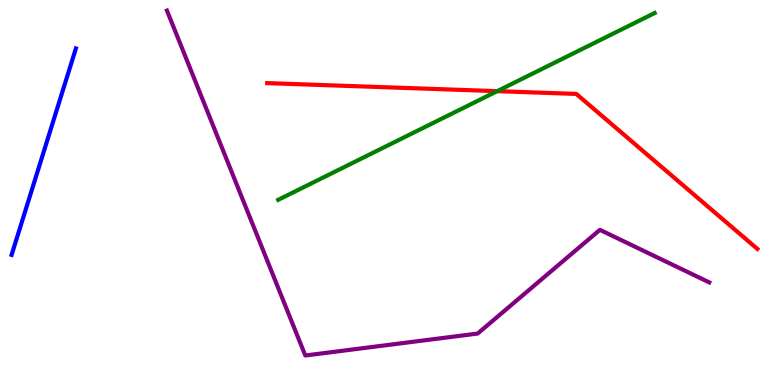[{'lines': ['blue', 'red'], 'intersections': []}, {'lines': ['green', 'red'], 'intersections': [{'x': 6.42, 'y': 7.63}]}, {'lines': ['purple', 'red'], 'intersections': []}, {'lines': ['blue', 'green'], 'intersections': []}, {'lines': ['blue', 'purple'], 'intersections': []}, {'lines': ['green', 'purple'], 'intersections': []}]